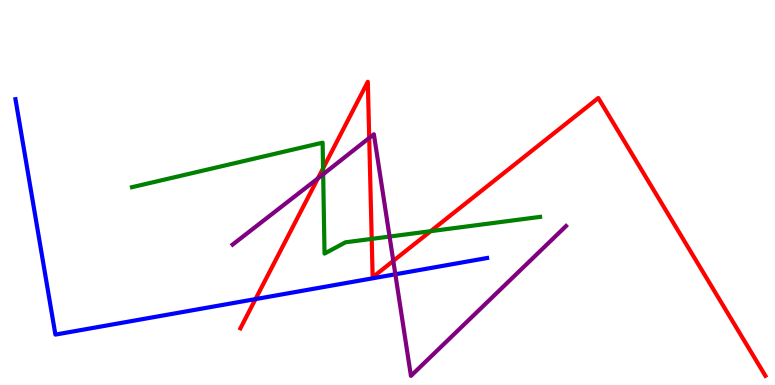[{'lines': ['blue', 'red'], 'intersections': [{'x': 3.3, 'y': 2.23}]}, {'lines': ['green', 'red'], 'intersections': [{'x': 4.17, 'y': 5.63}, {'x': 4.8, 'y': 3.8}, {'x': 5.56, 'y': 4.0}]}, {'lines': ['purple', 'red'], 'intersections': [{'x': 4.1, 'y': 5.37}, {'x': 4.76, 'y': 6.42}, {'x': 5.07, 'y': 3.22}]}, {'lines': ['blue', 'green'], 'intersections': []}, {'lines': ['blue', 'purple'], 'intersections': [{'x': 5.1, 'y': 2.88}]}, {'lines': ['green', 'purple'], 'intersections': [{'x': 4.17, 'y': 5.47}, {'x': 5.03, 'y': 3.86}]}]